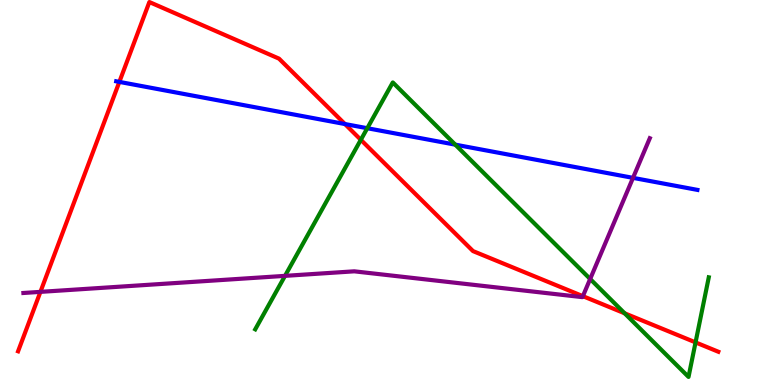[{'lines': ['blue', 'red'], 'intersections': [{'x': 1.54, 'y': 7.87}, {'x': 4.45, 'y': 6.78}]}, {'lines': ['green', 'red'], 'intersections': [{'x': 4.66, 'y': 6.37}, {'x': 8.06, 'y': 1.86}, {'x': 8.97, 'y': 1.11}]}, {'lines': ['purple', 'red'], 'intersections': [{'x': 0.522, 'y': 2.42}, {'x': 7.52, 'y': 2.31}]}, {'lines': ['blue', 'green'], 'intersections': [{'x': 4.74, 'y': 6.67}, {'x': 5.87, 'y': 6.24}]}, {'lines': ['blue', 'purple'], 'intersections': [{'x': 8.17, 'y': 5.38}]}, {'lines': ['green', 'purple'], 'intersections': [{'x': 3.68, 'y': 2.83}, {'x': 7.62, 'y': 2.75}]}]